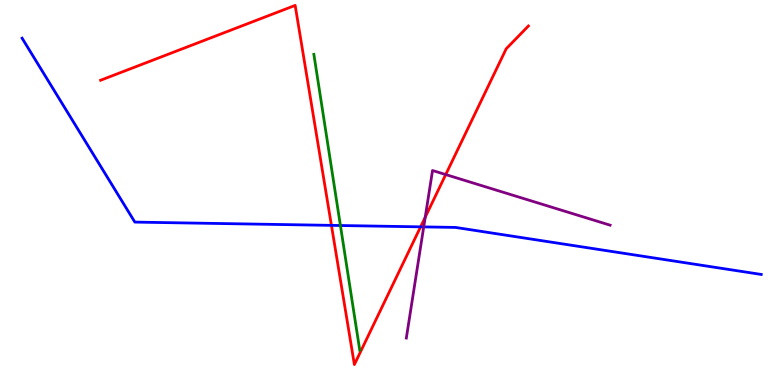[{'lines': ['blue', 'red'], 'intersections': [{'x': 4.28, 'y': 4.15}, {'x': 5.43, 'y': 4.11}]}, {'lines': ['green', 'red'], 'intersections': []}, {'lines': ['purple', 'red'], 'intersections': [{'x': 5.49, 'y': 4.36}, {'x': 5.75, 'y': 5.47}]}, {'lines': ['blue', 'green'], 'intersections': [{'x': 4.39, 'y': 4.14}]}, {'lines': ['blue', 'purple'], 'intersections': [{'x': 5.47, 'y': 4.11}]}, {'lines': ['green', 'purple'], 'intersections': []}]